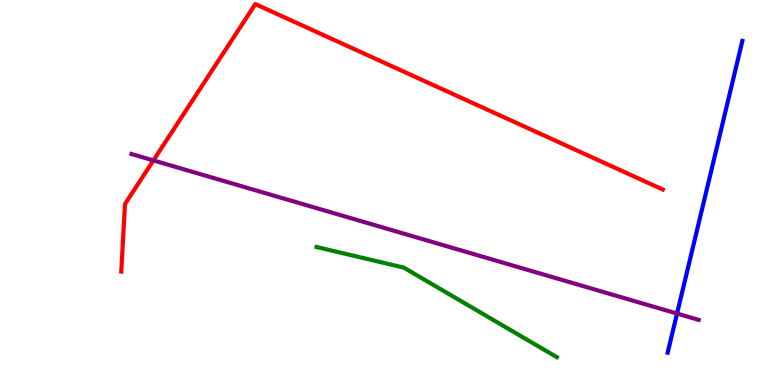[{'lines': ['blue', 'red'], 'intersections': []}, {'lines': ['green', 'red'], 'intersections': []}, {'lines': ['purple', 'red'], 'intersections': [{'x': 1.98, 'y': 5.83}]}, {'lines': ['blue', 'green'], 'intersections': []}, {'lines': ['blue', 'purple'], 'intersections': [{'x': 8.74, 'y': 1.86}]}, {'lines': ['green', 'purple'], 'intersections': []}]